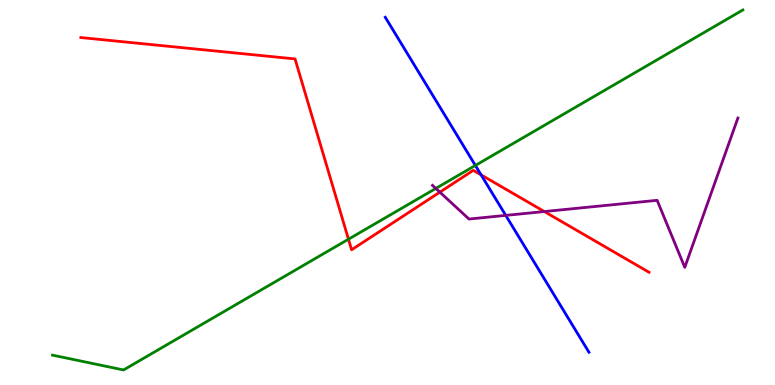[{'lines': ['blue', 'red'], 'intersections': [{'x': 6.21, 'y': 5.46}]}, {'lines': ['green', 'red'], 'intersections': [{'x': 4.5, 'y': 3.79}]}, {'lines': ['purple', 'red'], 'intersections': [{'x': 5.68, 'y': 5.01}, {'x': 7.02, 'y': 4.51}]}, {'lines': ['blue', 'green'], 'intersections': [{'x': 6.13, 'y': 5.7}]}, {'lines': ['blue', 'purple'], 'intersections': [{'x': 6.53, 'y': 4.41}]}, {'lines': ['green', 'purple'], 'intersections': [{'x': 5.62, 'y': 5.11}]}]